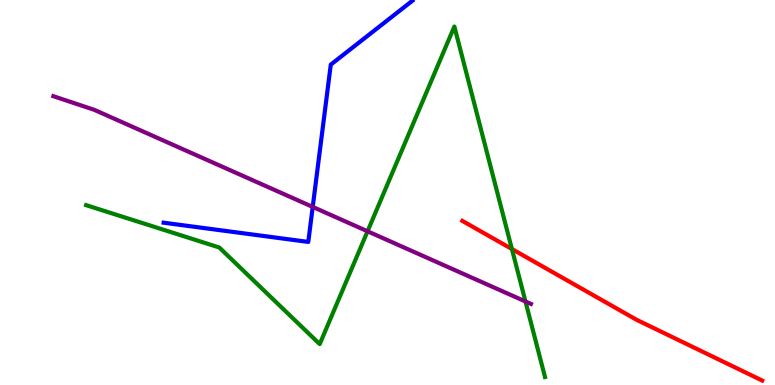[{'lines': ['blue', 'red'], 'intersections': []}, {'lines': ['green', 'red'], 'intersections': [{'x': 6.61, 'y': 3.53}]}, {'lines': ['purple', 'red'], 'intersections': []}, {'lines': ['blue', 'green'], 'intersections': []}, {'lines': ['blue', 'purple'], 'intersections': [{'x': 4.04, 'y': 4.63}]}, {'lines': ['green', 'purple'], 'intersections': [{'x': 4.74, 'y': 3.99}, {'x': 6.78, 'y': 2.17}]}]